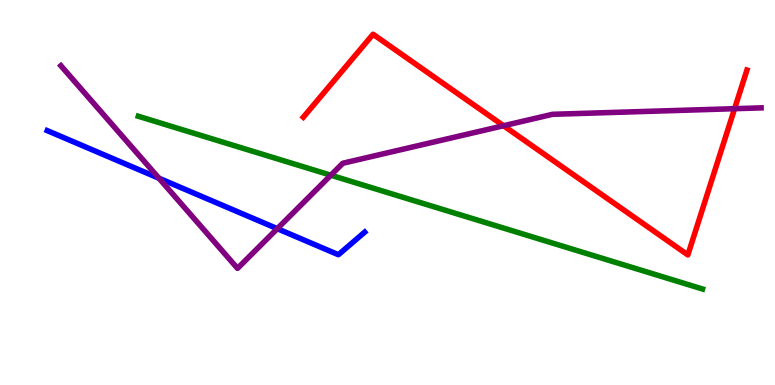[{'lines': ['blue', 'red'], 'intersections': []}, {'lines': ['green', 'red'], 'intersections': []}, {'lines': ['purple', 'red'], 'intersections': [{'x': 6.5, 'y': 6.73}, {'x': 9.48, 'y': 7.18}]}, {'lines': ['blue', 'green'], 'intersections': []}, {'lines': ['blue', 'purple'], 'intersections': [{'x': 2.05, 'y': 5.37}, {'x': 3.58, 'y': 4.06}]}, {'lines': ['green', 'purple'], 'intersections': [{'x': 4.27, 'y': 5.45}]}]